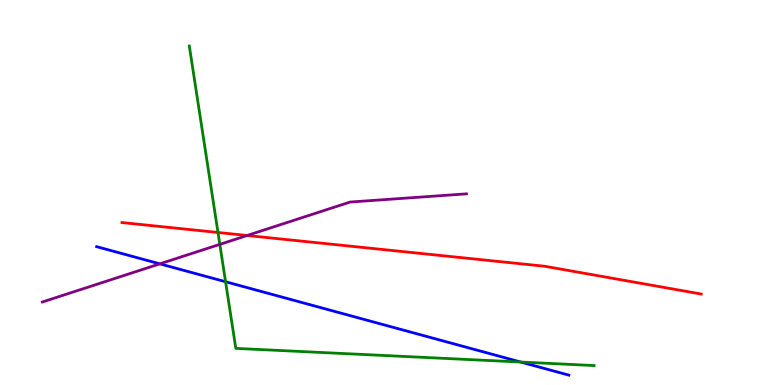[{'lines': ['blue', 'red'], 'intersections': []}, {'lines': ['green', 'red'], 'intersections': [{'x': 2.81, 'y': 3.96}]}, {'lines': ['purple', 'red'], 'intersections': [{'x': 3.19, 'y': 3.88}]}, {'lines': ['blue', 'green'], 'intersections': [{'x': 2.91, 'y': 2.68}, {'x': 6.72, 'y': 0.596}]}, {'lines': ['blue', 'purple'], 'intersections': [{'x': 2.06, 'y': 3.15}]}, {'lines': ['green', 'purple'], 'intersections': [{'x': 2.84, 'y': 3.65}]}]